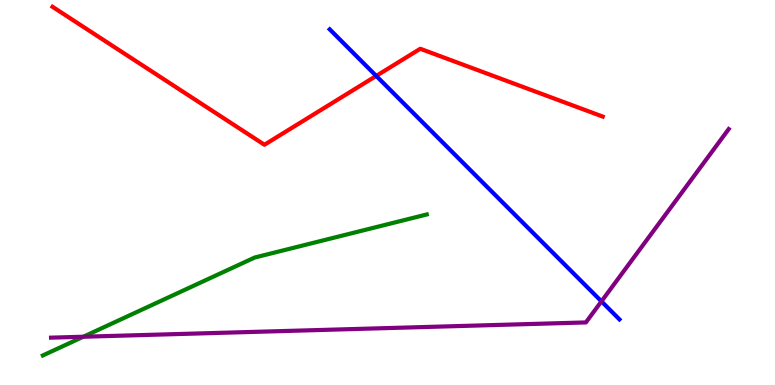[{'lines': ['blue', 'red'], 'intersections': [{'x': 4.85, 'y': 8.03}]}, {'lines': ['green', 'red'], 'intersections': []}, {'lines': ['purple', 'red'], 'intersections': []}, {'lines': ['blue', 'green'], 'intersections': []}, {'lines': ['blue', 'purple'], 'intersections': [{'x': 7.76, 'y': 2.17}]}, {'lines': ['green', 'purple'], 'intersections': [{'x': 1.08, 'y': 1.25}]}]